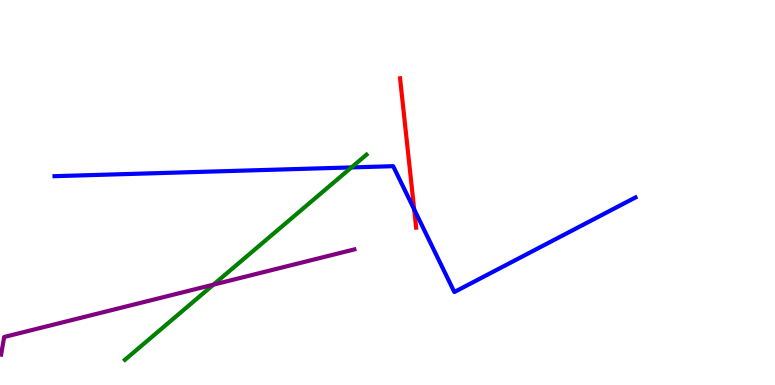[{'lines': ['blue', 'red'], 'intersections': [{'x': 5.34, 'y': 4.56}]}, {'lines': ['green', 'red'], 'intersections': []}, {'lines': ['purple', 'red'], 'intersections': []}, {'lines': ['blue', 'green'], 'intersections': [{'x': 4.54, 'y': 5.65}]}, {'lines': ['blue', 'purple'], 'intersections': []}, {'lines': ['green', 'purple'], 'intersections': [{'x': 2.75, 'y': 2.61}]}]